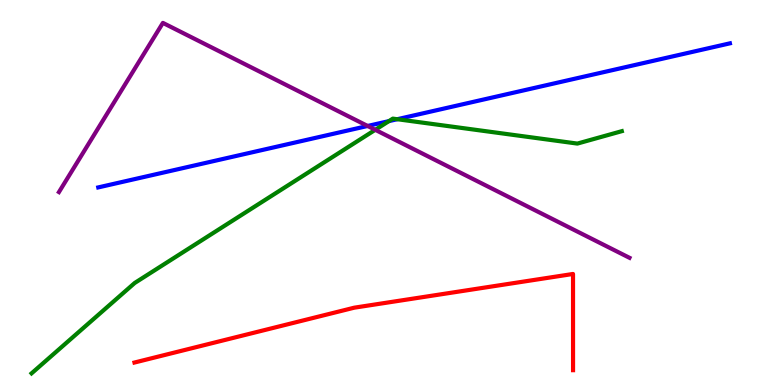[{'lines': ['blue', 'red'], 'intersections': []}, {'lines': ['green', 'red'], 'intersections': []}, {'lines': ['purple', 'red'], 'intersections': []}, {'lines': ['blue', 'green'], 'intersections': [{'x': 5.02, 'y': 6.85}, {'x': 5.13, 'y': 6.9}]}, {'lines': ['blue', 'purple'], 'intersections': [{'x': 4.74, 'y': 6.73}]}, {'lines': ['green', 'purple'], 'intersections': [{'x': 4.84, 'y': 6.63}]}]